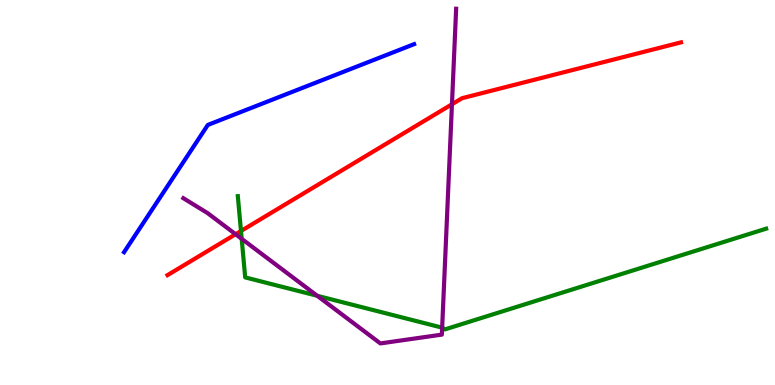[{'lines': ['blue', 'red'], 'intersections': []}, {'lines': ['green', 'red'], 'intersections': [{'x': 3.11, 'y': 4.0}]}, {'lines': ['purple', 'red'], 'intersections': [{'x': 3.04, 'y': 3.92}, {'x': 5.83, 'y': 7.29}]}, {'lines': ['blue', 'green'], 'intersections': []}, {'lines': ['blue', 'purple'], 'intersections': []}, {'lines': ['green', 'purple'], 'intersections': [{'x': 3.12, 'y': 3.8}, {'x': 4.09, 'y': 2.32}, {'x': 5.71, 'y': 1.49}]}]